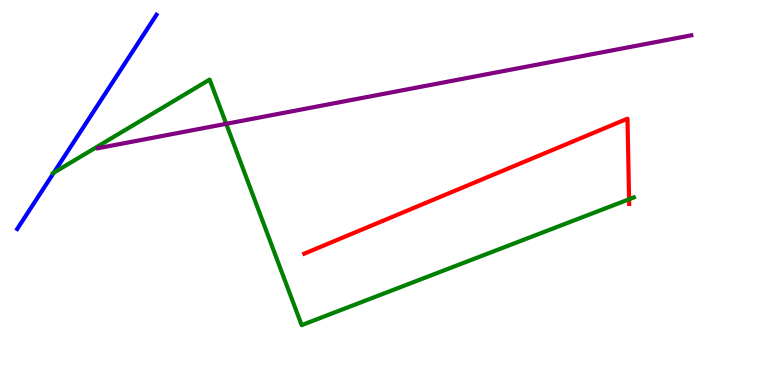[{'lines': ['blue', 'red'], 'intersections': []}, {'lines': ['green', 'red'], 'intersections': [{'x': 8.12, 'y': 4.82}]}, {'lines': ['purple', 'red'], 'intersections': []}, {'lines': ['blue', 'green'], 'intersections': [{'x': 0.695, 'y': 5.52}]}, {'lines': ['blue', 'purple'], 'intersections': []}, {'lines': ['green', 'purple'], 'intersections': [{'x': 2.92, 'y': 6.78}]}]